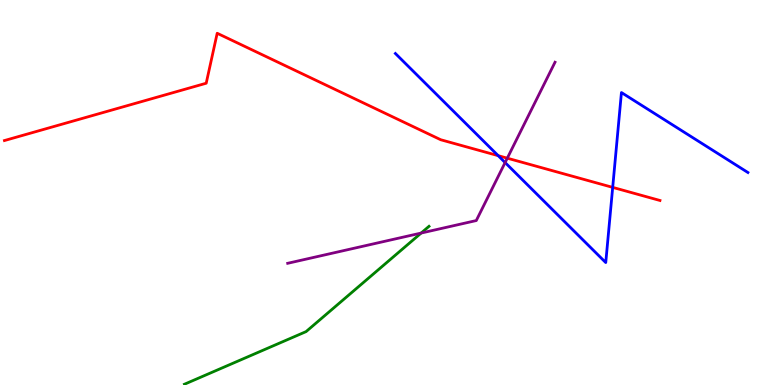[{'lines': ['blue', 'red'], 'intersections': [{'x': 6.43, 'y': 5.96}, {'x': 7.91, 'y': 5.13}]}, {'lines': ['green', 'red'], 'intersections': []}, {'lines': ['purple', 'red'], 'intersections': [{'x': 6.55, 'y': 5.89}]}, {'lines': ['blue', 'green'], 'intersections': []}, {'lines': ['blue', 'purple'], 'intersections': [{'x': 6.52, 'y': 5.78}]}, {'lines': ['green', 'purple'], 'intersections': [{'x': 5.43, 'y': 3.95}]}]